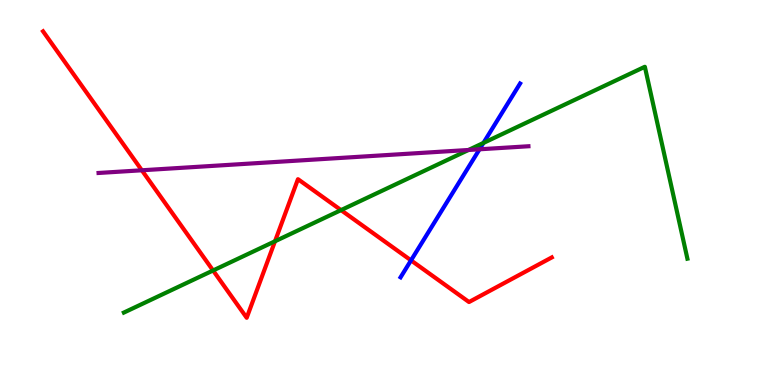[{'lines': ['blue', 'red'], 'intersections': [{'x': 5.3, 'y': 3.24}]}, {'lines': ['green', 'red'], 'intersections': [{'x': 2.75, 'y': 2.97}, {'x': 3.55, 'y': 3.73}, {'x': 4.4, 'y': 4.54}]}, {'lines': ['purple', 'red'], 'intersections': [{'x': 1.83, 'y': 5.58}]}, {'lines': ['blue', 'green'], 'intersections': [{'x': 6.24, 'y': 6.29}]}, {'lines': ['blue', 'purple'], 'intersections': [{'x': 6.19, 'y': 6.12}]}, {'lines': ['green', 'purple'], 'intersections': [{'x': 6.05, 'y': 6.1}]}]